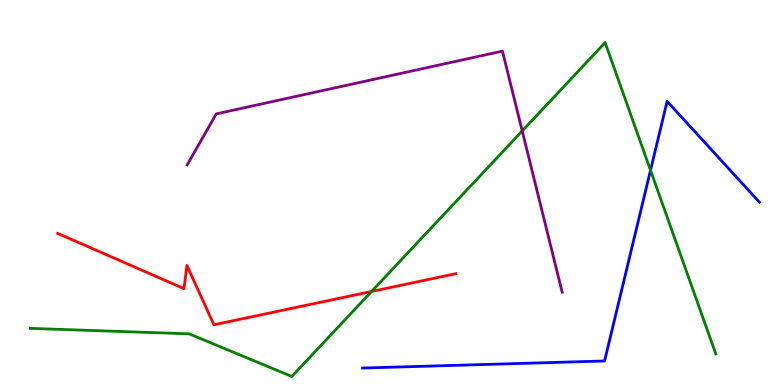[{'lines': ['blue', 'red'], 'intersections': []}, {'lines': ['green', 'red'], 'intersections': [{'x': 4.79, 'y': 2.43}]}, {'lines': ['purple', 'red'], 'intersections': []}, {'lines': ['blue', 'green'], 'intersections': [{'x': 8.39, 'y': 5.58}]}, {'lines': ['blue', 'purple'], 'intersections': []}, {'lines': ['green', 'purple'], 'intersections': [{'x': 6.74, 'y': 6.6}]}]